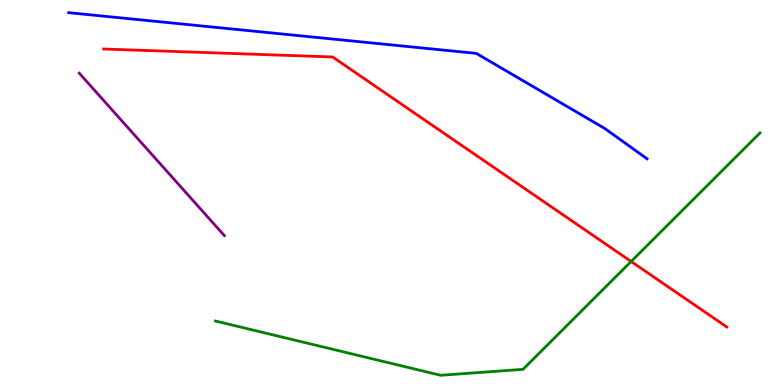[{'lines': ['blue', 'red'], 'intersections': []}, {'lines': ['green', 'red'], 'intersections': [{'x': 8.14, 'y': 3.21}]}, {'lines': ['purple', 'red'], 'intersections': []}, {'lines': ['blue', 'green'], 'intersections': []}, {'lines': ['blue', 'purple'], 'intersections': []}, {'lines': ['green', 'purple'], 'intersections': []}]